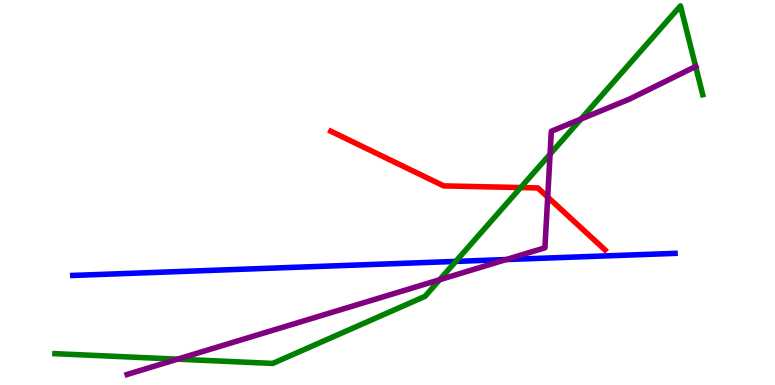[{'lines': ['blue', 'red'], 'intersections': []}, {'lines': ['green', 'red'], 'intersections': [{'x': 6.72, 'y': 5.13}]}, {'lines': ['purple', 'red'], 'intersections': [{'x': 7.07, 'y': 4.88}]}, {'lines': ['blue', 'green'], 'intersections': [{'x': 5.88, 'y': 3.21}]}, {'lines': ['blue', 'purple'], 'intersections': [{'x': 6.53, 'y': 3.26}]}, {'lines': ['green', 'purple'], 'intersections': [{'x': 2.29, 'y': 0.671}, {'x': 5.67, 'y': 2.73}, {'x': 7.1, 'y': 6.0}, {'x': 7.5, 'y': 6.91}, {'x': 8.98, 'y': 8.27}]}]